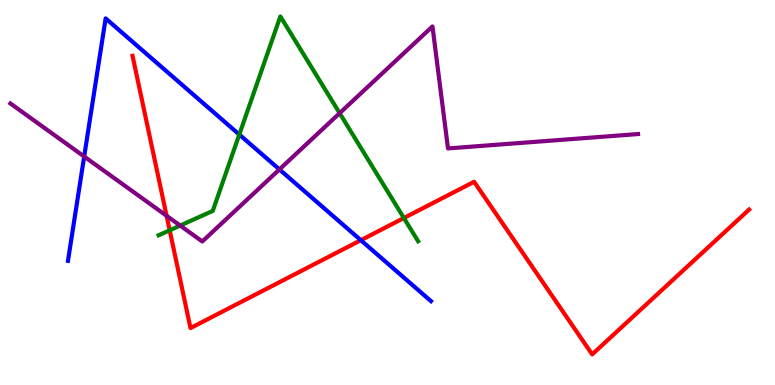[{'lines': ['blue', 'red'], 'intersections': [{'x': 4.66, 'y': 3.76}]}, {'lines': ['green', 'red'], 'intersections': [{'x': 2.19, 'y': 4.02}, {'x': 5.21, 'y': 4.34}]}, {'lines': ['purple', 'red'], 'intersections': [{'x': 2.15, 'y': 4.39}]}, {'lines': ['blue', 'green'], 'intersections': [{'x': 3.09, 'y': 6.51}]}, {'lines': ['blue', 'purple'], 'intersections': [{'x': 1.09, 'y': 5.93}, {'x': 3.61, 'y': 5.6}]}, {'lines': ['green', 'purple'], 'intersections': [{'x': 2.32, 'y': 4.14}, {'x': 4.38, 'y': 7.06}]}]